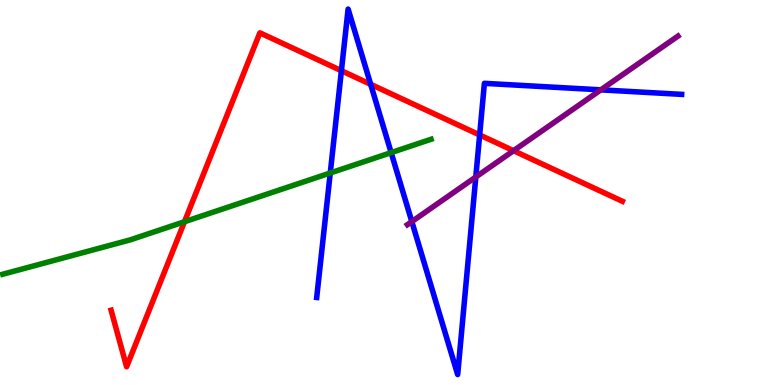[{'lines': ['blue', 'red'], 'intersections': [{'x': 4.41, 'y': 8.16}, {'x': 4.78, 'y': 7.81}, {'x': 6.19, 'y': 6.49}]}, {'lines': ['green', 'red'], 'intersections': [{'x': 2.38, 'y': 4.24}]}, {'lines': ['purple', 'red'], 'intersections': [{'x': 6.63, 'y': 6.09}]}, {'lines': ['blue', 'green'], 'intersections': [{'x': 4.26, 'y': 5.51}, {'x': 5.05, 'y': 6.04}]}, {'lines': ['blue', 'purple'], 'intersections': [{'x': 5.31, 'y': 4.24}, {'x': 6.14, 'y': 5.4}, {'x': 7.75, 'y': 7.67}]}, {'lines': ['green', 'purple'], 'intersections': []}]